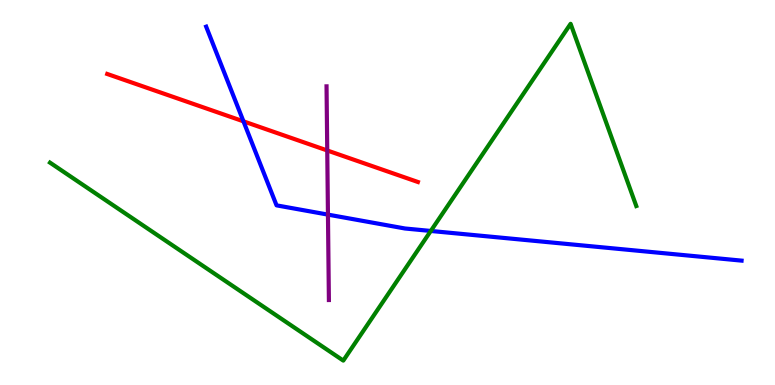[{'lines': ['blue', 'red'], 'intersections': [{'x': 3.14, 'y': 6.85}]}, {'lines': ['green', 'red'], 'intersections': []}, {'lines': ['purple', 'red'], 'intersections': [{'x': 4.22, 'y': 6.09}]}, {'lines': ['blue', 'green'], 'intersections': [{'x': 5.56, 'y': 4.0}]}, {'lines': ['blue', 'purple'], 'intersections': [{'x': 4.23, 'y': 4.43}]}, {'lines': ['green', 'purple'], 'intersections': []}]